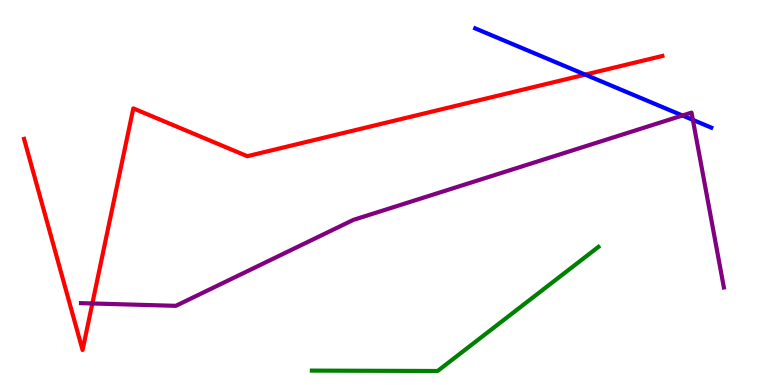[{'lines': ['blue', 'red'], 'intersections': [{'x': 7.55, 'y': 8.06}]}, {'lines': ['green', 'red'], 'intersections': []}, {'lines': ['purple', 'red'], 'intersections': [{'x': 1.19, 'y': 2.12}]}, {'lines': ['blue', 'green'], 'intersections': []}, {'lines': ['blue', 'purple'], 'intersections': [{'x': 8.81, 'y': 7.0}, {'x': 8.94, 'y': 6.89}]}, {'lines': ['green', 'purple'], 'intersections': []}]